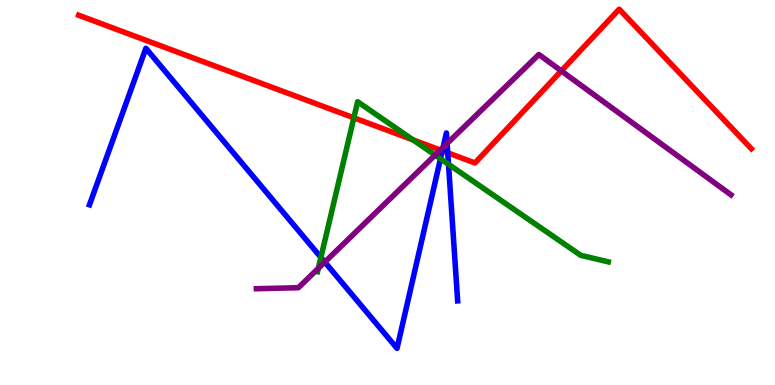[{'lines': ['blue', 'red'], 'intersections': [{'x': 5.71, 'y': 6.08}, {'x': 5.78, 'y': 6.03}]}, {'lines': ['green', 'red'], 'intersections': [{'x': 4.57, 'y': 6.94}, {'x': 5.33, 'y': 6.37}]}, {'lines': ['purple', 'red'], 'intersections': [{'x': 5.68, 'y': 6.1}, {'x': 7.24, 'y': 8.16}]}, {'lines': ['blue', 'green'], 'intersections': [{'x': 4.14, 'y': 3.31}, {'x': 5.68, 'y': 5.88}, {'x': 5.79, 'y': 5.73}]}, {'lines': ['blue', 'purple'], 'intersections': [{'x': 4.19, 'y': 3.19}, {'x': 5.72, 'y': 6.17}, {'x': 5.77, 'y': 6.27}]}, {'lines': ['green', 'purple'], 'intersections': [{'x': 4.11, 'y': 3.03}, {'x': 5.61, 'y': 5.97}]}]